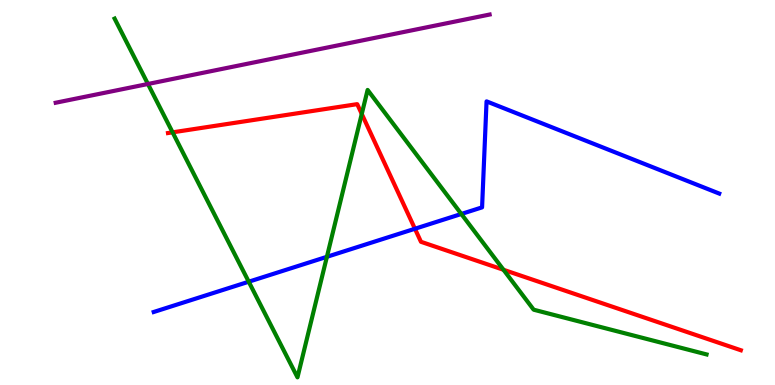[{'lines': ['blue', 'red'], 'intersections': [{'x': 5.35, 'y': 4.06}]}, {'lines': ['green', 'red'], 'intersections': [{'x': 2.23, 'y': 6.56}, {'x': 4.67, 'y': 7.04}, {'x': 6.5, 'y': 2.99}]}, {'lines': ['purple', 'red'], 'intersections': []}, {'lines': ['blue', 'green'], 'intersections': [{'x': 3.21, 'y': 2.68}, {'x': 4.22, 'y': 3.33}, {'x': 5.95, 'y': 4.44}]}, {'lines': ['blue', 'purple'], 'intersections': []}, {'lines': ['green', 'purple'], 'intersections': [{'x': 1.91, 'y': 7.82}]}]